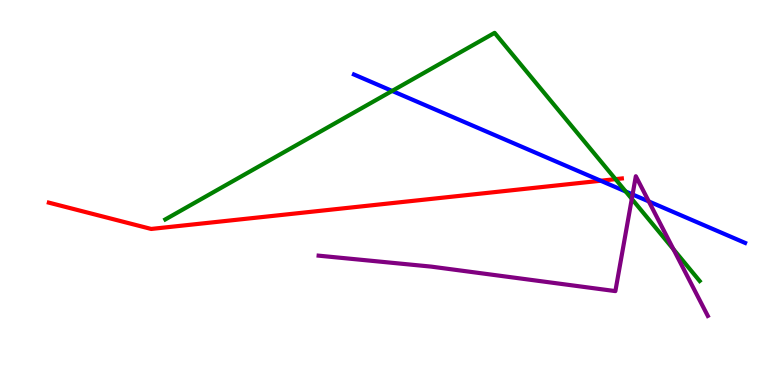[{'lines': ['blue', 'red'], 'intersections': [{'x': 7.75, 'y': 5.31}]}, {'lines': ['green', 'red'], 'intersections': [{'x': 7.94, 'y': 5.35}]}, {'lines': ['purple', 'red'], 'intersections': []}, {'lines': ['blue', 'green'], 'intersections': [{'x': 5.06, 'y': 7.64}, {'x': 8.07, 'y': 5.03}]}, {'lines': ['blue', 'purple'], 'intersections': [{'x': 8.16, 'y': 4.95}, {'x': 8.37, 'y': 4.77}]}, {'lines': ['green', 'purple'], 'intersections': [{'x': 8.15, 'y': 4.83}, {'x': 8.69, 'y': 3.52}]}]